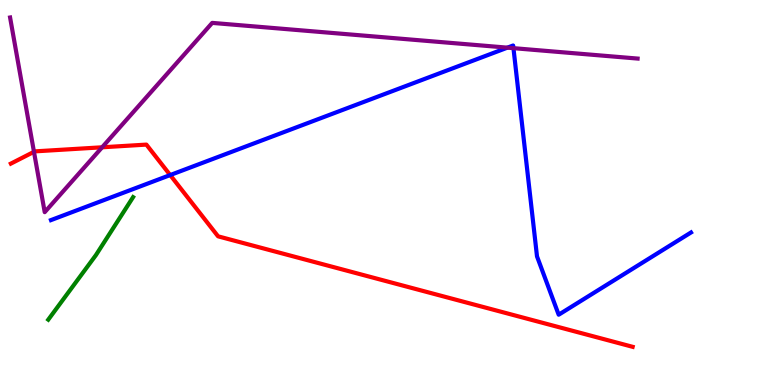[{'lines': ['blue', 'red'], 'intersections': [{'x': 2.2, 'y': 5.45}]}, {'lines': ['green', 'red'], 'intersections': []}, {'lines': ['purple', 'red'], 'intersections': [{'x': 0.438, 'y': 6.06}, {'x': 1.32, 'y': 6.17}]}, {'lines': ['blue', 'green'], 'intersections': []}, {'lines': ['blue', 'purple'], 'intersections': [{'x': 6.55, 'y': 8.76}, {'x': 6.63, 'y': 8.75}]}, {'lines': ['green', 'purple'], 'intersections': []}]